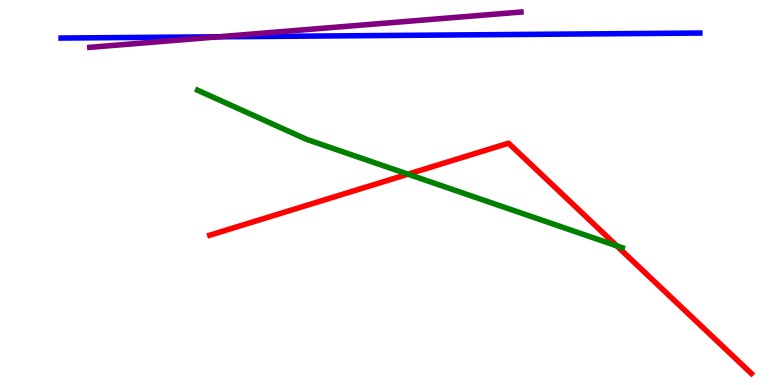[{'lines': ['blue', 'red'], 'intersections': []}, {'lines': ['green', 'red'], 'intersections': [{'x': 5.26, 'y': 5.48}, {'x': 7.96, 'y': 3.61}]}, {'lines': ['purple', 'red'], 'intersections': []}, {'lines': ['blue', 'green'], 'intersections': []}, {'lines': ['blue', 'purple'], 'intersections': [{'x': 2.82, 'y': 9.04}]}, {'lines': ['green', 'purple'], 'intersections': []}]